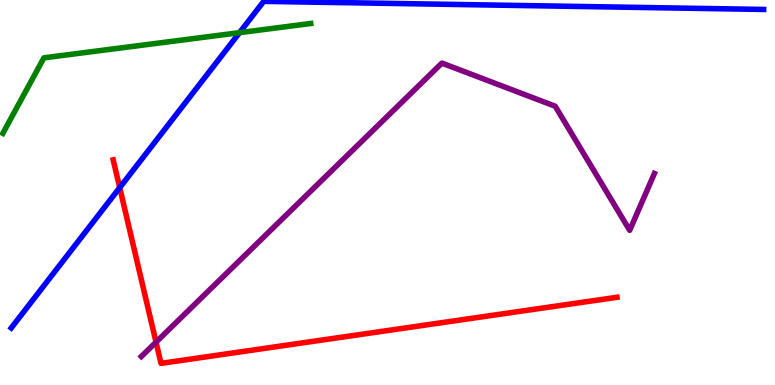[{'lines': ['blue', 'red'], 'intersections': [{'x': 1.54, 'y': 5.13}]}, {'lines': ['green', 'red'], 'intersections': []}, {'lines': ['purple', 'red'], 'intersections': [{'x': 2.01, 'y': 1.11}]}, {'lines': ['blue', 'green'], 'intersections': [{'x': 3.09, 'y': 9.15}]}, {'lines': ['blue', 'purple'], 'intersections': []}, {'lines': ['green', 'purple'], 'intersections': []}]